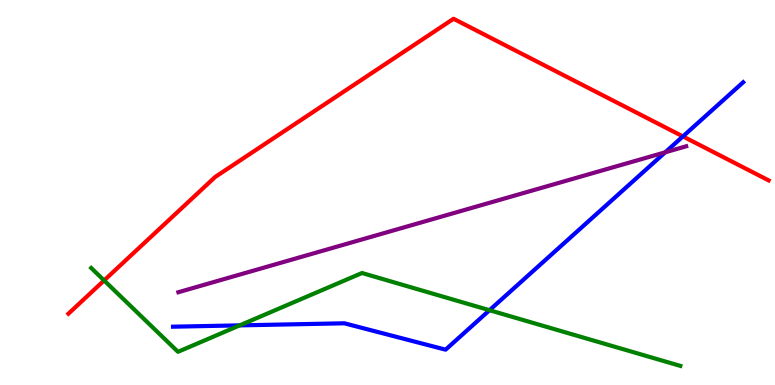[{'lines': ['blue', 'red'], 'intersections': [{'x': 8.81, 'y': 6.46}]}, {'lines': ['green', 'red'], 'intersections': [{'x': 1.34, 'y': 2.72}]}, {'lines': ['purple', 'red'], 'intersections': []}, {'lines': ['blue', 'green'], 'intersections': [{'x': 3.09, 'y': 1.55}, {'x': 6.32, 'y': 1.94}]}, {'lines': ['blue', 'purple'], 'intersections': [{'x': 8.58, 'y': 6.04}]}, {'lines': ['green', 'purple'], 'intersections': []}]